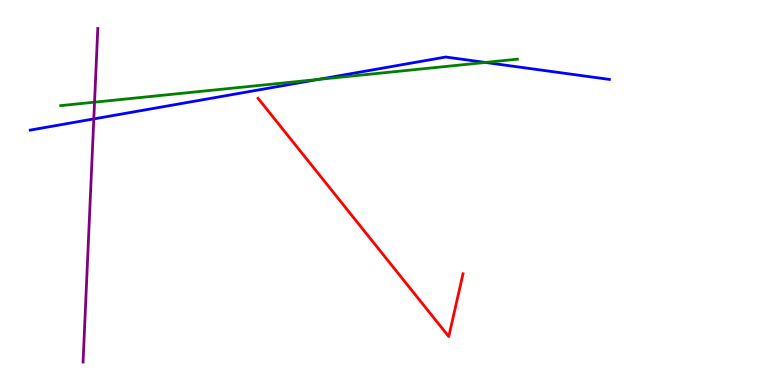[{'lines': ['blue', 'red'], 'intersections': []}, {'lines': ['green', 'red'], 'intersections': []}, {'lines': ['purple', 'red'], 'intersections': []}, {'lines': ['blue', 'green'], 'intersections': [{'x': 4.11, 'y': 7.94}, {'x': 6.26, 'y': 8.38}]}, {'lines': ['blue', 'purple'], 'intersections': [{'x': 1.21, 'y': 6.91}]}, {'lines': ['green', 'purple'], 'intersections': [{'x': 1.22, 'y': 7.35}]}]